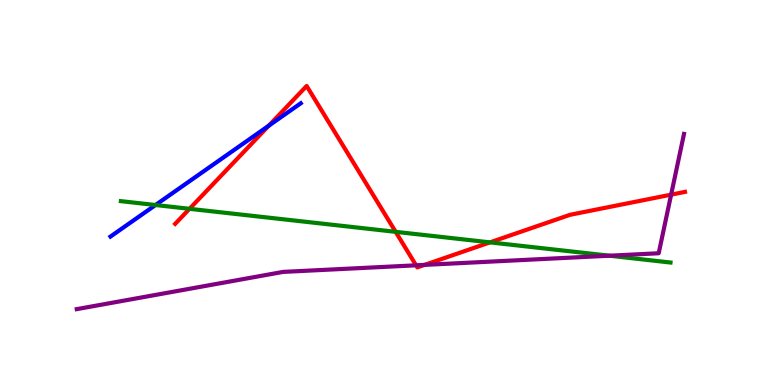[{'lines': ['blue', 'red'], 'intersections': [{'x': 3.47, 'y': 6.74}]}, {'lines': ['green', 'red'], 'intersections': [{'x': 2.45, 'y': 4.58}, {'x': 5.11, 'y': 3.98}, {'x': 6.32, 'y': 3.7}]}, {'lines': ['purple', 'red'], 'intersections': [{'x': 5.37, 'y': 3.11}, {'x': 5.48, 'y': 3.12}, {'x': 8.66, 'y': 4.94}]}, {'lines': ['blue', 'green'], 'intersections': [{'x': 2.01, 'y': 4.67}]}, {'lines': ['blue', 'purple'], 'intersections': []}, {'lines': ['green', 'purple'], 'intersections': [{'x': 7.86, 'y': 3.36}]}]